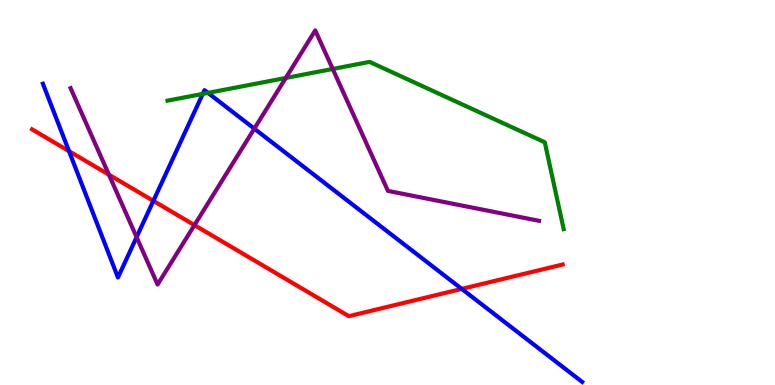[{'lines': ['blue', 'red'], 'intersections': [{'x': 0.89, 'y': 6.07}, {'x': 1.98, 'y': 4.78}, {'x': 5.96, 'y': 2.5}]}, {'lines': ['green', 'red'], 'intersections': []}, {'lines': ['purple', 'red'], 'intersections': [{'x': 1.41, 'y': 5.46}, {'x': 2.51, 'y': 4.15}]}, {'lines': ['blue', 'green'], 'intersections': [{'x': 2.62, 'y': 7.56}, {'x': 2.68, 'y': 7.59}]}, {'lines': ['blue', 'purple'], 'intersections': [{'x': 1.76, 'y': 3.84}, {'x': 3.28, 'y': 6.66}]}, {'lines': ['green', 'purple'], 'intersections': [{'x': 3.69, 'y': 7.97}, {'x': 4.29, 'y': 8.21}]}]